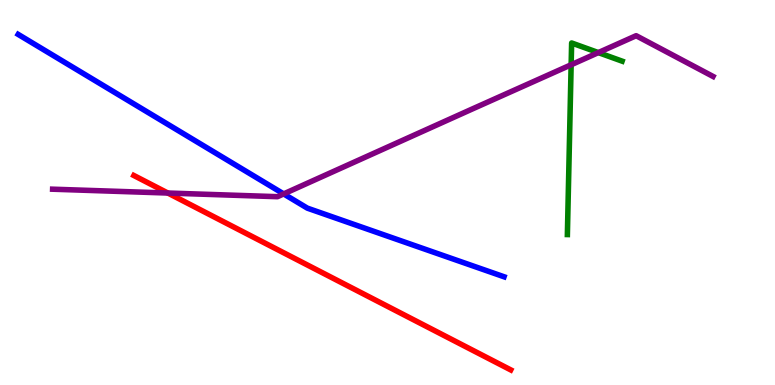[{'lines': ['blue', 'red'], 'intersections': []}, {'lines': ['green', 'red'], 'intersections': []}, {'lines': ['purple', 'red'], 'intersections': [{'x': 2.17, 'y': 4.99}]}, {'lines': ['blue', 'green'], 'intersections': []}, {'lines': ['blue', 'purple'], 'intersections': [{'x': 3.66, 'y': 4.96}]}, {'lines': ['green', 'purple'], 'intersections': [{'x': 7.37, 'y': 8.32}, {'x': 7.72, 'y': 8.63}]}]